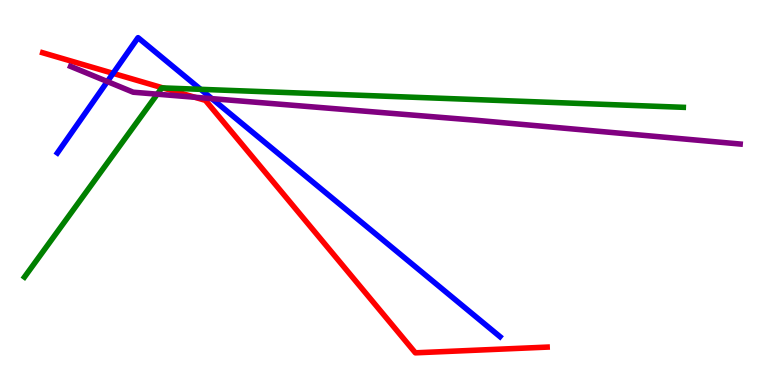[{'lines': ['blue', 'red'], 'intersections': [{'x': 1.46, 'y': 8.09}]}, {'lines': ['green', 'red'], 'intersections': [{'x': 2.1, 'y': 7.72}]}, {'lines': ['purple', 'red'], 'intersections': [{'x': 2.51, 'y': 7.47}]}, {'lines': ['blue', 'green'], 'intersections': [{'x': 2.59, 'y': 7.68}]}, {'lines': ['blue', 'purple'], 'intersections': [{'x': 1.39, 'y': 7.88}, {'x': 2.73, 'y': 7.44}]}, {'lines': ['green', 'purple'], 'intersections': [{'x': 2.03, 'y': 7.55}]}]